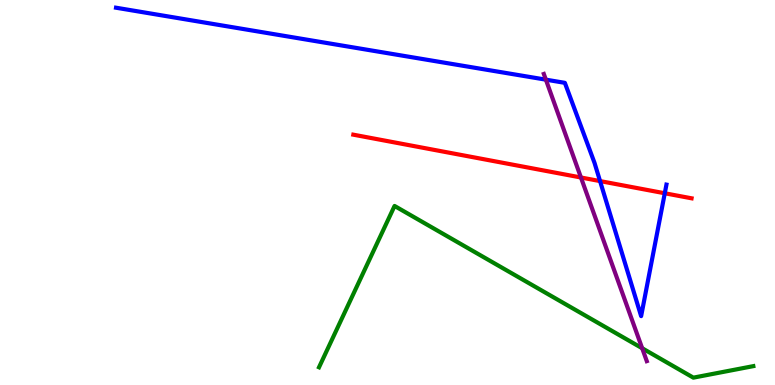[{'lines': ['blue', 'red'], 'intersections': [{'x': 7.74, 'y': 5.3}, {'x': 8.58, 'y': 4.98}]}, {'lines': ['green', 'red'], 'intersections': []}, {'lines': ['purple', 'red'], 'intersections': [{'x': 7.5, 'y': 5.39}]}, {'lines': ['blue', 'green'], 'intersections': []}, {'lines': ['blue', 'purple'], 'intersections': [{'x': 7.04, 'y': 7.93}]}, {'lines': ['green', 'purple'], 'intersections': [{'x': 8.29, 'y': 0.955}]}]